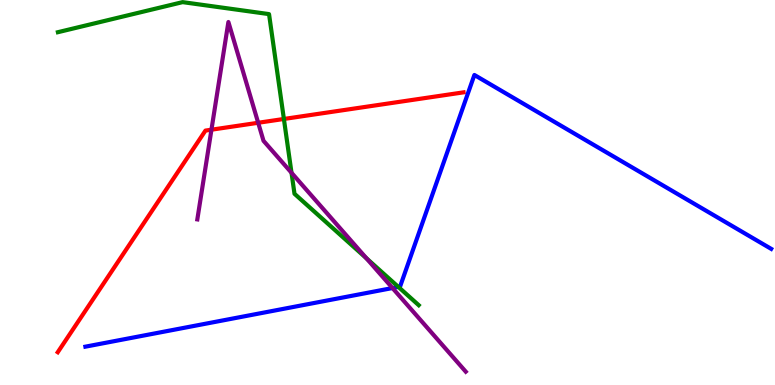[{'lines': ['blue', 'red'], 'intersections': []}, {'lines': ['green', 'red'], 'intersections': [{'x': 3.66, 'y': 6.91}]}, {'lines': ['purple', 'red'], 'intersections': [{'x': 2.73, 'y': 6.63}, {'x': 3.33, 'y': 6.81}]}, {'lines': ['blue', 'green'], 'intersections': [{'x': 5.14, 'y': 2.55}]}, {'lines': ['blue', 'purple'], 'intersections': [{'x': 5.06, 'y': 2.52}]}, {'lines': ['green', 'purple'], 'intersections': [{'x': 3.76, 'y': 5.51}, {'x': 4.73, 'y': 3.29}]}]